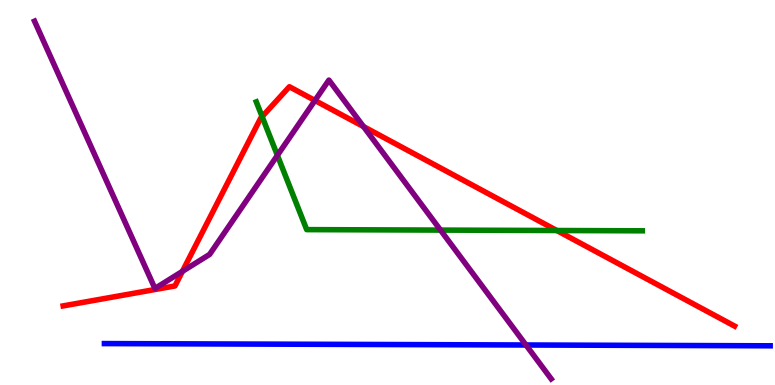[{'lines': ['blue', 'red'], 'intersections': []}, {'lines': ['green', 'red'], 'intersections': [{'x': 3.38, 'y': 6.97}, {'x': 7.18, 'y': 4.01}]}, {'lines': ['purple', 'red'], 'intersections': [{'x': 2.35, 'y': 2.95}, {'x': 4.06, 'y': 7.39}, {'x': 4.69, 'y': 6.71}]}, {'lines': ['blue', 'green'], 'intersections': []}, {'lines': ['blue', 'purple'], 'intersections': [{'x': 6.79, 'y': 1.04}]}, {'lines': ['green', 'purple'], 'intersections': [{'x': 3.58, 'y': 5.96}, {'x': 5.68, 'y': 4.02}]}]